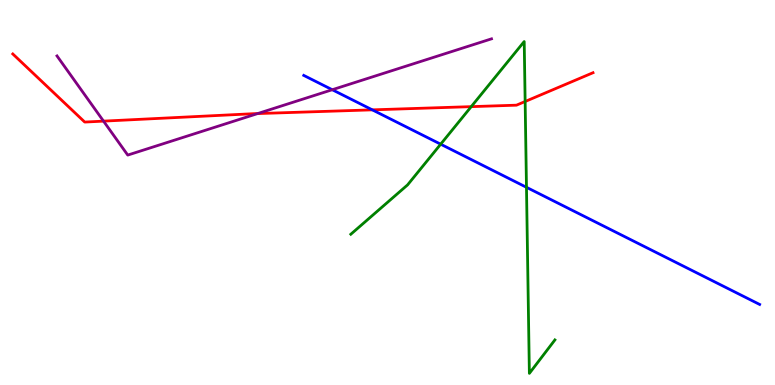[{'lines': ['blue', 'red'], 'intersections': [{'x': 4.8, 'y': 7.15}]}, {'lines': ['green', 'red'], 'intersections': [{'x': 6.08, 'y': 7.23}, {'x': 6.78, 'y': 7.36}]}, {'lines': ['purple', 'red'], 'intersections': [{'x': 1.34, 'y': 6.85}, {'x': 3.32, 'y': 7.05}]}, {'lines': ['blue', 'green'], 'intersections': [{'x': 5.69, 'y': 6.25}, {'x': 6.79, 'y': 5.14}]}, {'lines': ['blue', 'purple'], 'intersections': [{'x': 4.29, 'y': 7.67}]}, {'lines': ['green', 'purple'], 'intersections': []}]